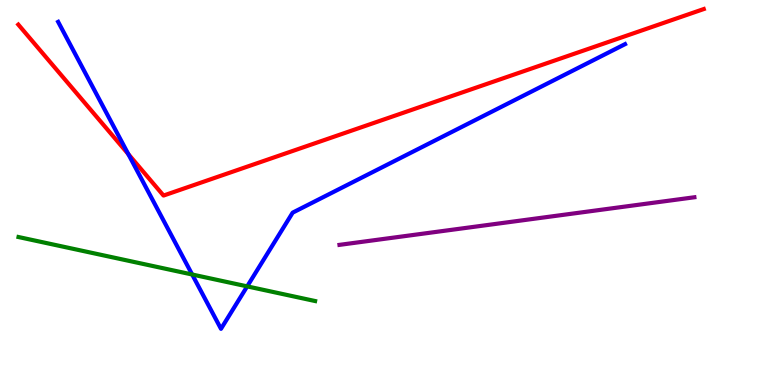[{'lines': ['blue', 'red'], 'intersections': [{'x': 1.66, 'y': 6.0}]}, {'lines': ['green', 'red'], 'intersections': []}, {'lines': ['purple', 'red'], 'intersections': []}, {'lines': ['blue', 'green'], 'intersections': [{'x': 2.48, 'y': 2.87}, {'x': 3.19, 'y': 2.56}]}, {'lines': ['blue', 'purple'], 'intersections': []}, {'lines': ['green', 'purple'], 'intersections': []}]